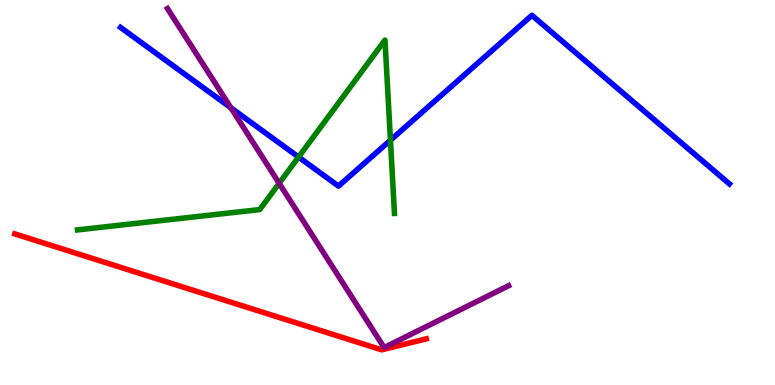[{'lines': ['blue', 'red'], 'intersections': []}, {'lines': ['green', 'red'], 'intersections': []}, {'lines': ['purple', 'red'], 'intersections': []}, {'lines': ['blue', 'green'], 'intersections': [{'x': 3.85, 'y': 5.92}, {'x': 5.04, 'y': 6.36}]}, {'lines': ['blue', 'purple'], 'intersections': [{'x': 2.98, 'y': 7.2}]}, {'lines': ['green', 'purple'], 'intersections': [{'x': 3.6, 'y': 5.24}]}]